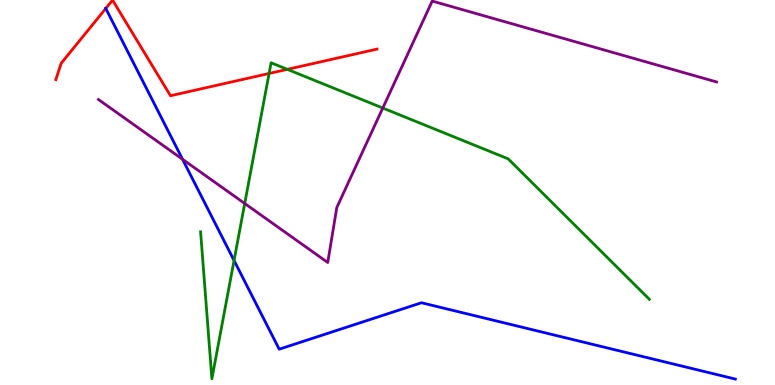[{'lines': ['blue', 'red'], 'intersections': [{'x': 1.36, 'y': 9.78}]}, {'lines': ['green', 'red'], 'intersections': [{'x': 3.47, 'y': 8.09}, {'x': 3.71, 'y': 8.2}]}, {'lines': ['purple', 'red'], 'intersections': []}, {'lines': ['blue', 'green'], 'intersections': [{'x': 3.02, 'y': 3.23}]}, {'lines': ['blue', 'purple'], 'intersections': [{'x': 2.36, 'y': 5.86}]}, {'lines': ['green', 'purple'], 'intersections': [{'x': 3.16, 'y': 4.71}, {'x': 4.94, 'y': 7.19}]}]